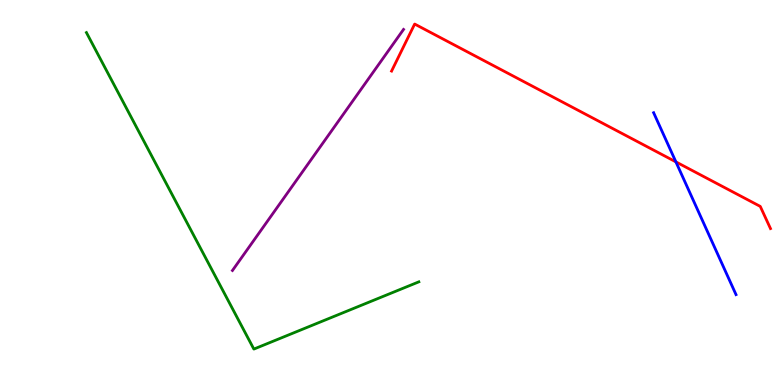[{'lines': ['blue', 'red'], 'intersections': [{'x': 8.72, 'y': 5.8}]}, {'lines': ['green', 'red'], 'intersections': []}, {'lines': ['purple', 'red'], 'intersections': []}, {'lines': ['blue', 'green'], 'intersections': []}, {'lines': ['blue', 'purple'], 'intersections': []}, {'lines': ['green', 'purple'], 'intersections': []}]